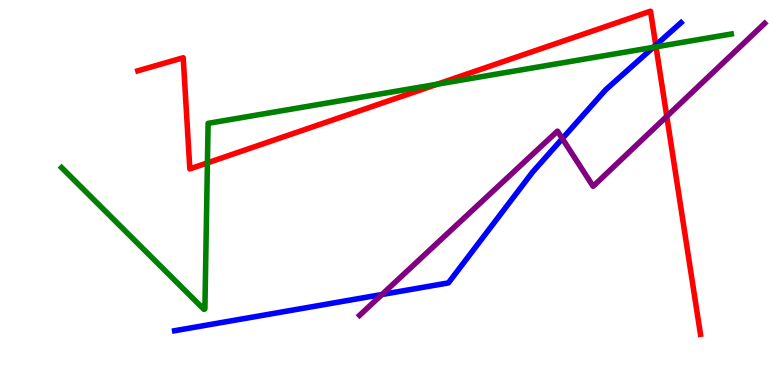[{'lines': ['blue', 'red'], 'intersections': [{'x': 8.46, 'y': 8.83}]}, {'lines': ['green', 'red'], 'intersections': [{'x': 2.68, 'y': 5.77}, {'x': 5.64, 'y': 7.81}, {'x': 8.46, 'y': 8.78}]}, {'lines': ['purple', 'red'], 'intersections': [{'x': 8.6, 'y': 6.98}]}, {'lines': ['blue', 'green'], 'intersections': [{'x': 8.43, 'y': 8.77}]}, {'lines': ['blue', 'purple'], 'intersections': [{'x': 4.93, 'y': 2.35}, {'x': 7.26, 'y': 6.4}]}, {'lines': ['green', 'purple'], 'intersections': []}]